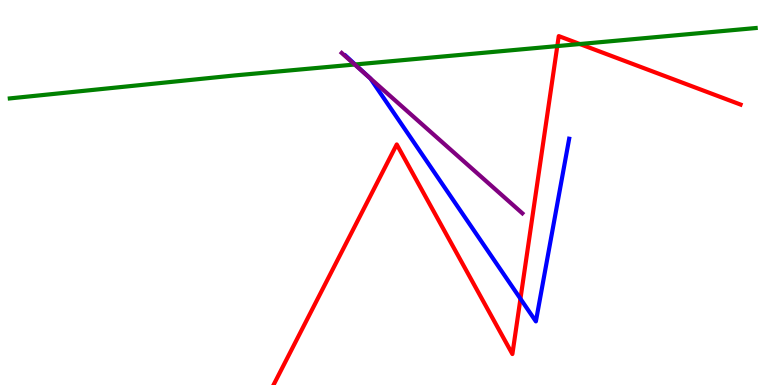[{'lines': ['blue', 'red'], 'intersections': [{'x': 6.72, 'y': 2.24}]}, {'lines': ['green', 'red'], 'intersections': [{'x': 7.19, 'y': 8.8}, {'x': 7.48, 'y': 8.86}]}, {'lines': ['purple', 'red'], 'intersections': []}, {'lines': ['blue', 'green'], 'intersections': [{'x': 4.58, 'y': 8.33}]}, {'lines': ['blue', 'purple'], 'intersections': [{'x': 4.75, 'y': 8.01}]}, {'lines': ['green', 'purple'], 'intersections': [{'x': 4.58, 'y': 8.32}]}]